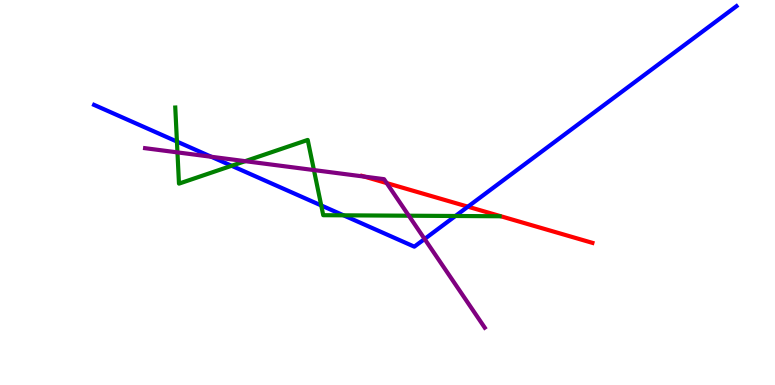[{'lines': ['blue', 'red'], 'intersections': [{'x': 6.04, 'y': 4.63}]}, {'lines': ['green', 'red'], 'intersections': []}, {'lines': ['purple', 'red'], 'intersections': [{'x': 4.7, 'y': 5.41}, {'x': 4.99, 'y': 5.24}]}, {'lines': ['blue', 'green'], 'intersections': [{'x': 2.28, 'y': 6.32}, {'x': 2.99, 'y': 5.69}, {'x': 4.14, 'y': 4.66}, {'x': 4.43, 'y': 4.41}, {'x': 5.88, 'y': 4.39}]}, {'lines': ['blue', 'purple'], 'intersections': [{'x': 2.73, 'y': 5.93}, {'x': 5.48, 'y': 3.79}]}, {'lines': ['green', 'purple'], 'intersections': [{'x': 2.29, 'y': 6.04}, {'x': 3.16, 'y': 5.81}, {'x': 4.05, 'y': 5.58}, {'x': 5.28, 'y': 4.4}]}]